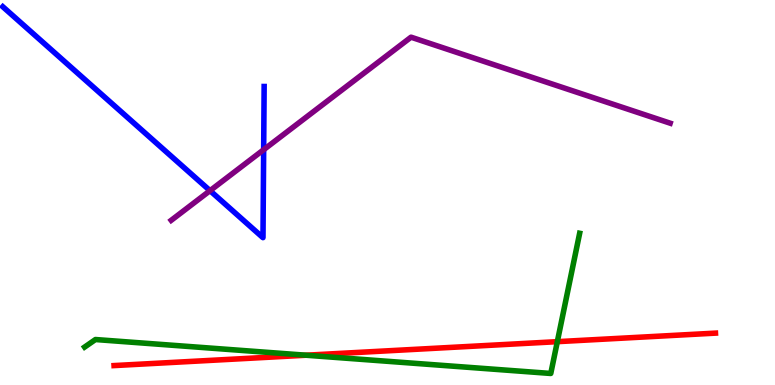[{'lines': ['blue', 'red'], 'intersections': []}, {'lines': ['green', 'red'], 'intersections': [{'x': 3.95, 'y': 0.773}, {'x': 7.19, 'y': 1.13}]}, {'lines': ['purple', 'red'], 'intersections': []}, {'lines': ['blue', 'green'], 'intersections': []}, {'lines': ['blue', 'purple'], 'intersections': [{'x': 2.71, 'y': 5.05}, {'x': 3.4, 'y': 6.11}]}, {'lines': ['green', 'purple'], 'intersections': []}]